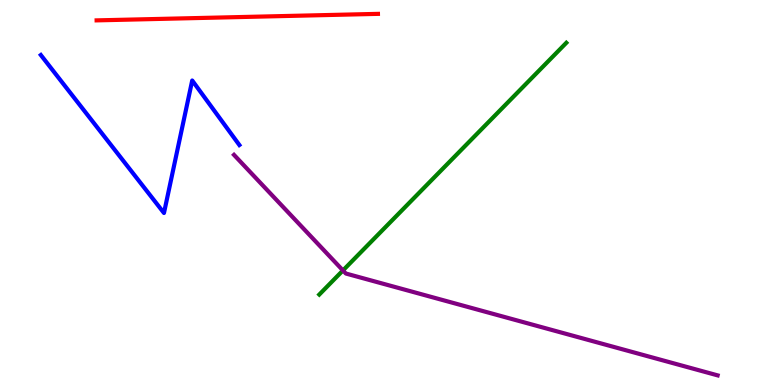[{'lines': ['blue', 'red'], 'intersections': []}, {'lines': ['green', 'red'], 'intersections': []}, {'lines': ['purple', 'red'], 'intersections': []}, {'lines': ['blue', 'green'], 'intersections': []}, {'lines': ['blue', 'purple'], 'intersections': []}, {'lines': ['green', 'purple'], 'intersections': [{'x': 4.43, 'y': 2.98}]}]